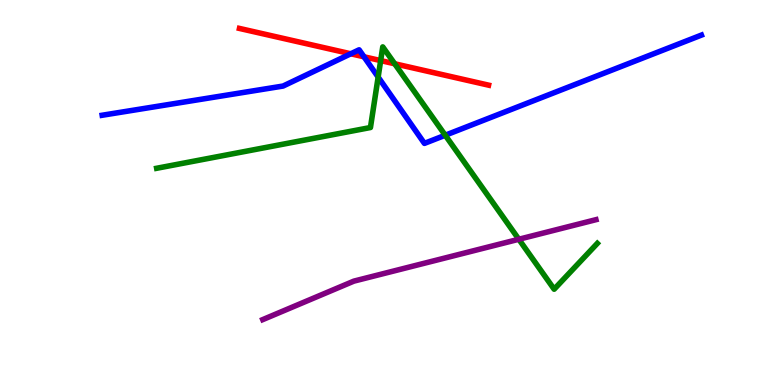[{'lines': ['blue', 'red'], 'intersections': [{'x': 4.53, 'y': 8.6}, {'x': 4.7, 'y': 8.52}]}, {'lines': ['green', 'red'], 'intersections': [{'x': 4.91, 'y': 8.43}, {'x': 5.09, 'y': 8.34}]}, {'lines': ['purple', 'red'], 'intersections': []}, {'lines': ['blue', 'green'], 'intersections': [{'x': 4.88, 'y': 8.0}, {'x': 5.75, 'y': 6.49}]}, {'lines': ['blue', 'purple'], 'intersections': []}, {'lines': ['green', 'purple'], 'intersections': [{'x': 6.69, 'y': 3.79}]}]